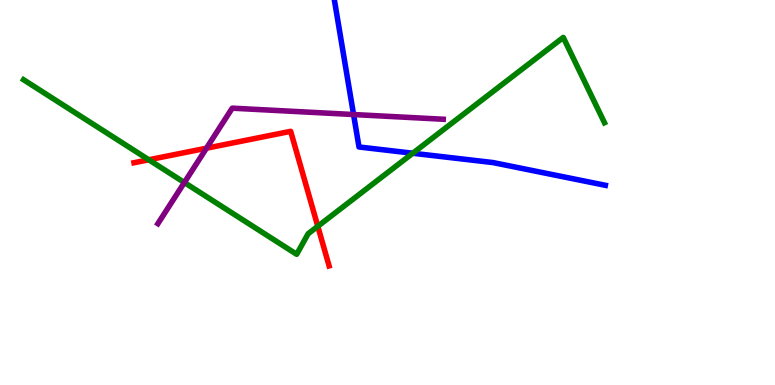[{'lines': ['blue', 'red'], 'intersections': []}, {'lines': ['green', 'red'], 'intersections': [{'x': 1.92, 'y': 5.85}, {'x': 4.1, 'y': 4.12}]}, {'lines': ['purple', 'red'], 'intersections': [{'x': 2.66, 'y': 6.15}]}, {'lines': ['blue', 'green'], 'intersections': [{'x': 5.33, 'y': 6.02}]}, {'lines': ['blue', 'purple'], 'intersections': [{'x': 4.56, 'y': 7.03}]}, {'lines': ['green', 'purple'], 'intersections': [{'x': 2.38, 'y': 5.26}]}]